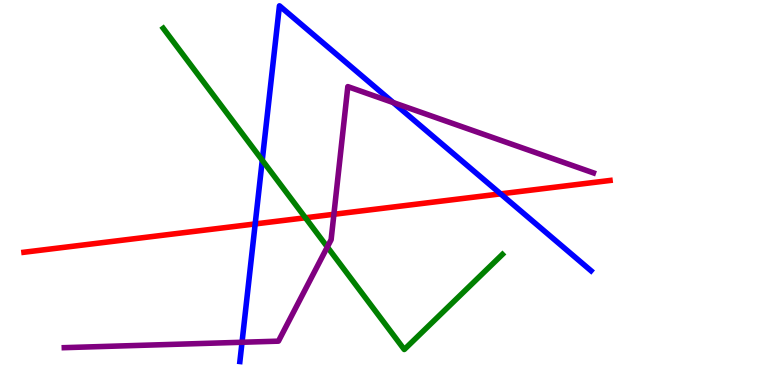[{'lines': ['blue', 'red'], 'intersections': [{'x': 3.29, 'y': 4.18}, {'x': 6.46, 'y': 4.96}]}, {'lines': ['green', 'red'], 'intersections': [{'x': 3.94, 'y': 4.34}]}, {'lines': ['purple', 'red'], 'intersections': [{'x': 4.31, 'y': 4.43}]}, {'lines': ['blue', 'green'], 'intersections': [{'x': 3.38, 'y': 5.84}]}, {'lines': ['blue', 'purple'], 'intersections': [{'x': 3.12, 'y': 1.11}, {'x': 5.07, 'y': 7.34}]}, {'lines': ['green', 'purple'], 'intersections': [{'x': 4.22, 'y': 3.58}]}]